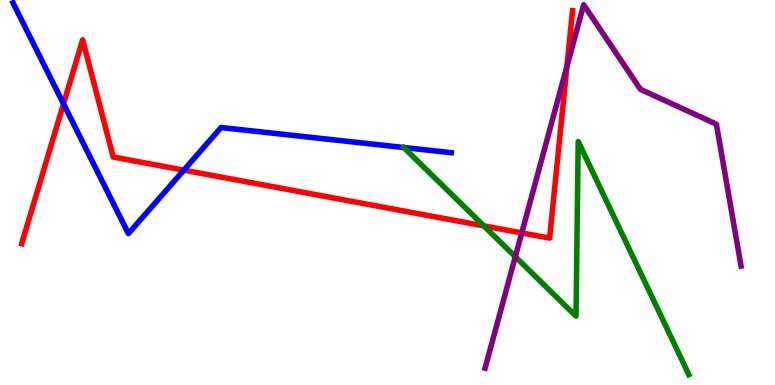[{'lines': ['blue', 'red'], 'intersections': [{'x': 0.819, 'y': 7.3}, {'x': 2.37, 'y': 5.58}]}, {'lines': ['green', 'red'], 'intersections': [{'x': 6.24, 'y': 4.13}]}, {'lines': ['purple', 'red'], 'intersections': [{'x': 6.73, 'y': 3.95}, {'x': 7.32, 'y': 8.27}]}, {'lines': ['blue', 'green'], 'intersections': []}, {'lines': ['blue', 'purple'], 'intersections': []}, {'lines': ['green', 'purple'], 'intersections': [{'x': 6.65, 'y': 3.33}]}]